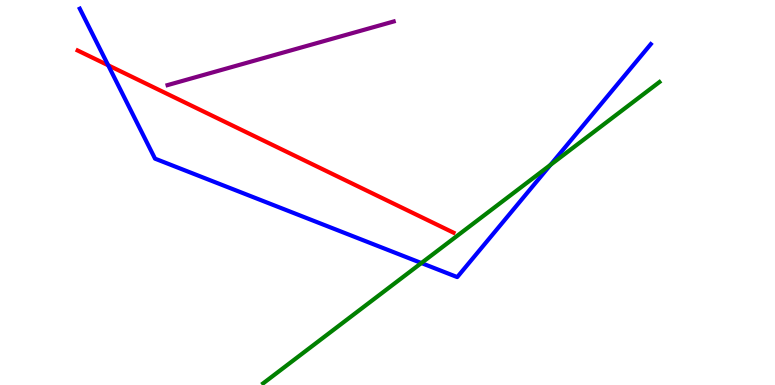[{'lines': ['blue', 'red'], 'intersections': [{'x': 1.4, 'y': 8.3}]}, {'lines': ['green', 'red'], 'intersections': []}, {'lines': ['purple', 'red'], 'intersections': []}, {'lines': ['blue', 'green'], 'intersections': [{'x': 5.44, 'y': 3.17}, {'x': 7.1, 'y': 5.72}]}, {'lines': ['blue', 'purple'], 'intersections': []}, {'lines': ['green', 'purple'], 'intersections': []}]